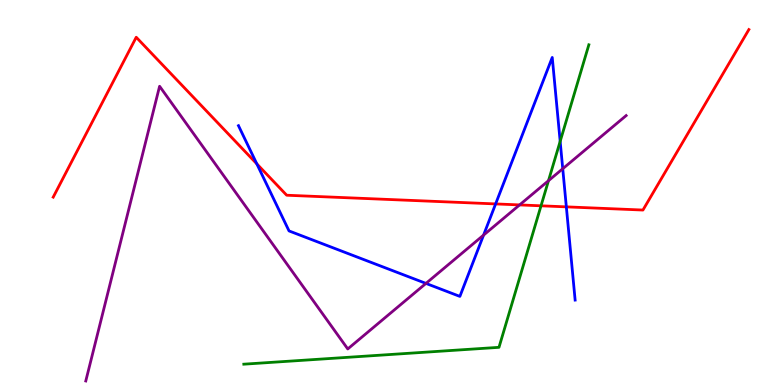[{'lines': ['blue', 'red'], 'intersections': [{'x': 3.31, 'y': 5.74}, {'x': 6.4, 'y': 4.7}, {'x': 7.31, 'y': 4.63}]}, {'lines': ['green', 'red'], 'intersections': [{'x': 6.98, 'y': 4.65}]}, {'lines': ['purple', 'red'], 'intersections': [{'x': 6.7, 'y': 4.68}]}, {'lines': ['blue', 'green'], 'intersections': [{'x': 7.23, 'y': 6.33}]}, {'lines': ['blue', 'purple'], 'intersections': [{'x': 5.5, 'y': 2.64}, {'x': 6.24, 'y': 3.89}, {'x': 7.26, 'y': 5.62}]}, {'lines': ['green', 'purple'], 'intersections': [{'x': 7.08, 'y': 5.31}]}]